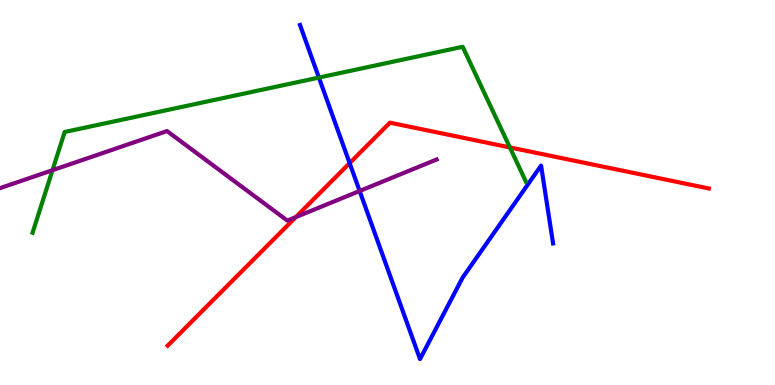[{'lines': ['blue', 'red'], 'intersections': [{'x': 4.51, 'y': 5.76}]}, {'lines': ['green', 'red'], 'intersections': [{'x': 6.58, 'y': 6.17}]}, {'lines': ['purple', 'red'], 'intersections': [{'x': 3.82, 'y': 4.36}]}, {'lines': ['blue', 'green'], 'intersections': [{'x': 4.11, 'y': 7.99}]}, {'lines': ['blue', 'purple'], 'intersections': [{'x': 4.64, 'y': 5.04}]}, {'lines': ['green', 'purple'], 'intersections': [{'x': 0.677, 'y': 5.58}]}]